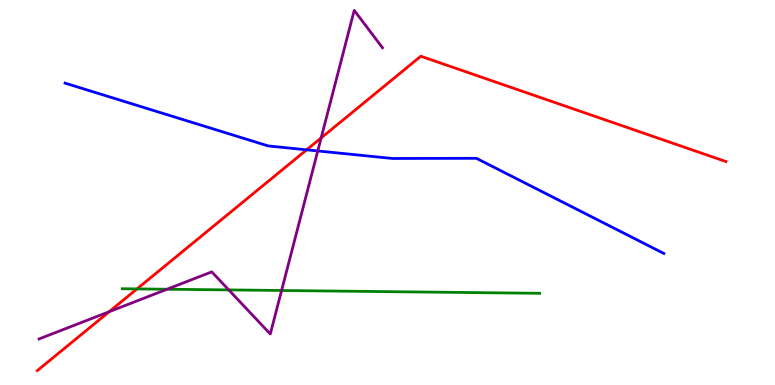[{'lines': ['blue', 'red'], 'intersections': [{'x': 3.96, 'y': 6.11}]}, {'lines': ['green', 'red'], 'intersections': [{'x': 1.77, 'y': 2.5}]}, {'lines': ['purple', 'red'], 'intersections': [{'x': 1.41, 'y': 1.9}, {'x': 4.14, 'y': 6.42}]}, {'lines': ['blue', 'green'], 'intersections': []}, {'lines': ['blue', 'purple'], 'intersections': [{'x': 4.1, 'y': 6.08}]}, {'lines': ['green', 'purple'], 'intersections': [{'x': 2.16, 'y': 2.49}, {'x': 2.95, 'y': 2.47}, {'x': 3.63, 'y': 2.45}]}]